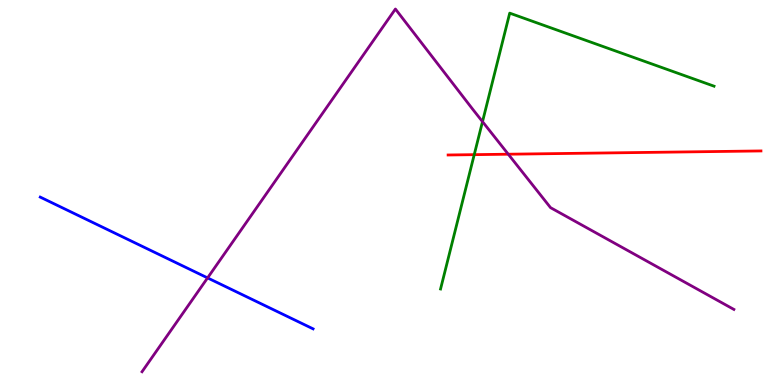[{'lines': ['blue', 'red'], 'intersections': []}, {'lines': ['green', 'red'], 'intersections': [{'x': 6.12, 'y': 5.98}]}, {'lines': ['purple', 'red'], 'intersections': [{'x': 6.56, 'y': 5.99}]}, {'lines': ['blue', 'green'], 'intersections': []}, {'lines': ['blue', 'purple'], 'intersections': [{'x': 2.68, 'y': 2.78}]}, {'lines': ['green', 'purple'], 'intersections': [{'x': 6.23, 'y': 6.84}]}]